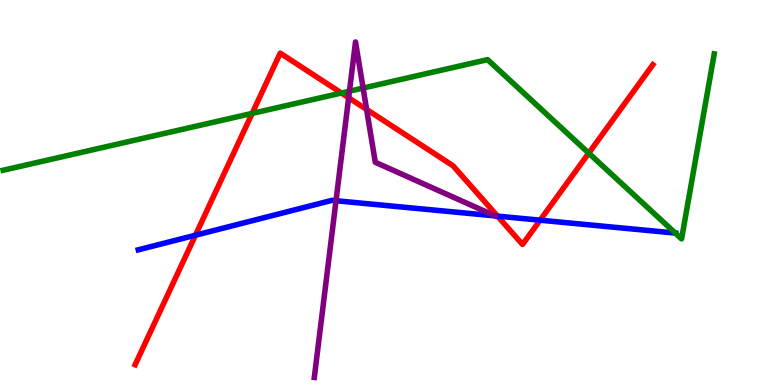[{'lines': ['blue', 'red'], 'intersections': [{'x': 2.52, 'y': 3.89}, {'x': 6.42, 'y': 4.39}, {'x': 6.97, 'y': 4.28}]}, {'lines': ['green', 'red'], 'intersections': [{'x': 3.25, 'y': 7.05}, {'x': 4.41, 'y': 7.58}, {'x': 7.6, 'y': 6.02}]}, {'lines': ['purple', 'red'], 'intersections': [{'x': 4.5, 'y': 7.46}, {'x': 4.73, 'y': 7.16}]}, {'lines': ['blue', 'green'], 'intersections': [{'x': 8.71, 'y': 3.95}]}, {'lines': ['blue', 'purple'], 'intersections': [{'x': 4.34, 'y': 4.79}]}, {'lines': ['green', 'purple'], 'intersections': [{'x': 4.51, 'y': 7.63}, {'x': 4.69, 'y': 7.71}]}]